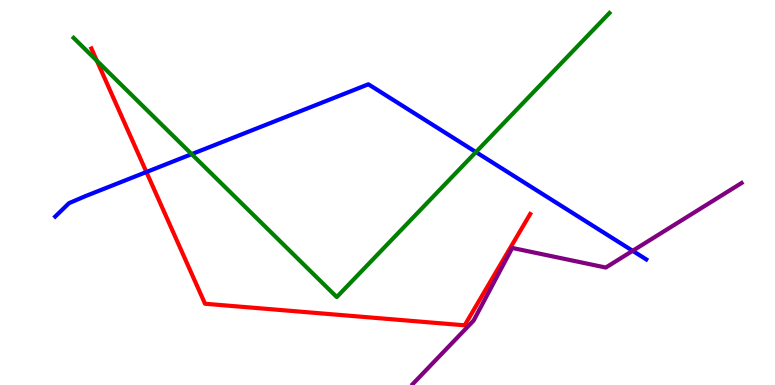[{'lines': ['blue', 'red'], 'intersections': [{'x': 1.89, 'y': 5.53}]}, {'lines': ['green', 'red'], 'intersections': [{'x': 1.25, 'y': 8.42}]}, {'lines': ['purple', 'red'], 'intersections': []}, {'lines': ['blue', 'green'], 'intersections': [{'x': 2.47, 'y': 6.0}, {'x': 6.14, 'y': 6.05}]}, {'lines': ['blue', 'purple'], 'intersections': [{'x': 8.16, 'y': 3.49}]}, {'lines': ['green', 'purple'], 'intersections': []}]